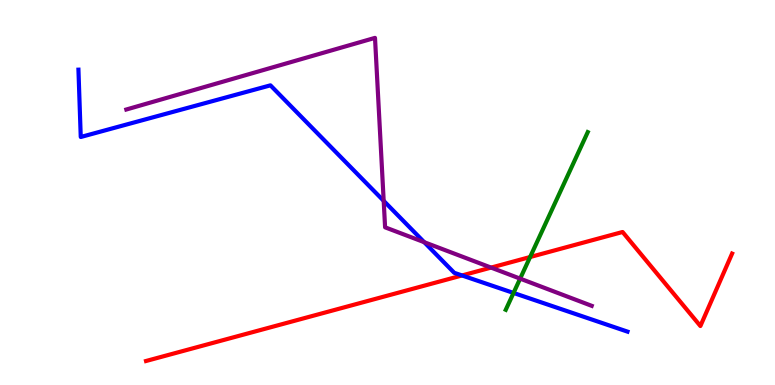[{'lines': ['blue', 'red'], 'intersections': [{'x': 5.96, 'y': 2.85}]}, {'lines': ['green', 'red'], 'intersections': [{'x': 6.84, 'y': 3.32}]}, {'lines': ['purple', 'red'], 'intersections': [{'x': 6.34, 'y': 3.05}]}, {'lines': ['blue', 'green'], 'intersections': [{'x': 6.63, 'y': 2.39}]}, {'lines': ['blue', 'purple'], 'intersections': [{'x': 4.95, 'y': 4.78}, {'x': 5.47, 'y': 3.71}]}, {'lines': ['green', 'purple'], 'intersections': [{'x': 6.71, 'y': 2.76}]}]